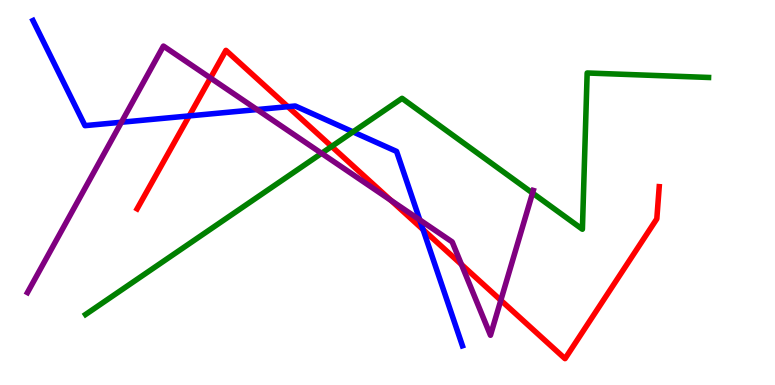[{'lines': ['blue', 'red'], 'intersections': [{'x': 2.44, 'y': 6.99}, {'x': 3.71, 'y': 7.23}, {'x': 5.46, 'y': 4.04}]}, {'lines': ['green', 'red'], 'intersections': [{'x': 4.28, 'y': 6.2}]}, {'lines': ['purple', 'red'], 'intersections': [{'x': 2.72, 'y': 7.97}, {'x': 5.04, 'y': 4.8}, {'x': 5.95, 'y': 3.13}, {'x': 6.46, 'y': 2.2}]}, {'lines': ['blue', 'green'], 'intersections': [{'x': 4.55, 'y': 6.57}]}, {'lines': ['blue', 'purple'], 'intersections': [{'x': 1.57, 'y': 6.83}, {'x': 3.32, 'y': 7.15}, {'x': 5.42, 'y': 4.29}]}, {'lines': ['green', 'purple'], 'intersections': [{'x': 4.15, 'y': 6.02}, {'x': 6.87, 'y': 4.99}]}]